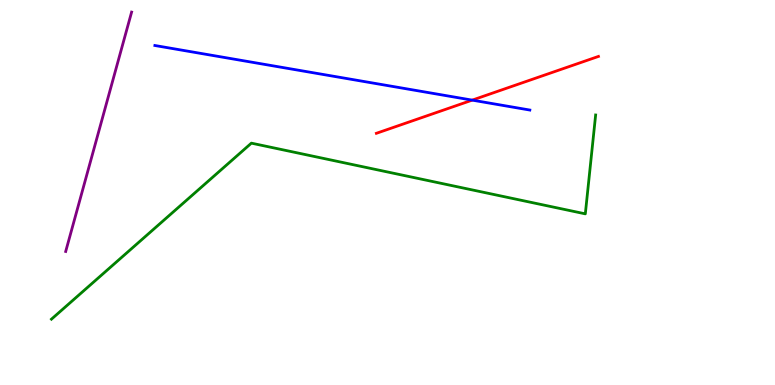[{'lines': ['blue', 'red'], 'intersections': [{'x': 6.09, 'y': 7.4}]}, {'lines': ['green', 'red'], 'intersections': []}, {'lines': ['purple', 'red'], 'intersections': []}, {'lines': ['blue', 'green'], 'intersections': []}, {'lines': ['blue', 'purple'], 'intersections': []}, {'lines': ['green', 'purple'], 'intersections': []}]